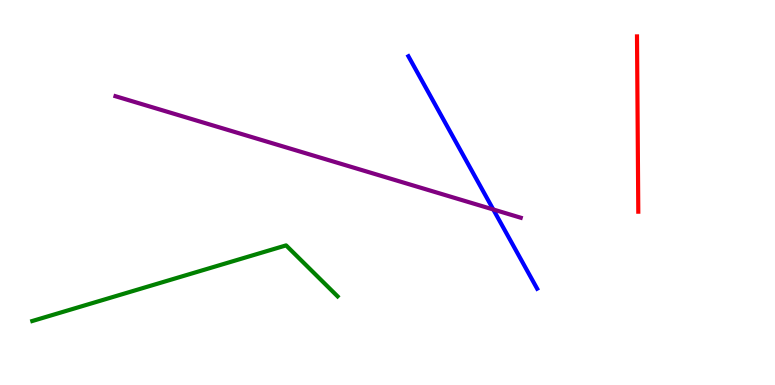[{'lines': ['blue', 'red'], 'intersections': []}, {'lines': ['green', 'red'], 'intersections': []}, {'lines': ['purple', 'red'], 'intersections': []}, {'lines': ['blue', 'green'], 'intersections': []}, {'lines': ['blue', 'purple'], 'intersections': [{'x': 6.36, 'y': 4.56}]}, {'lines': ['green', 'purple'], 'intersections': []}]